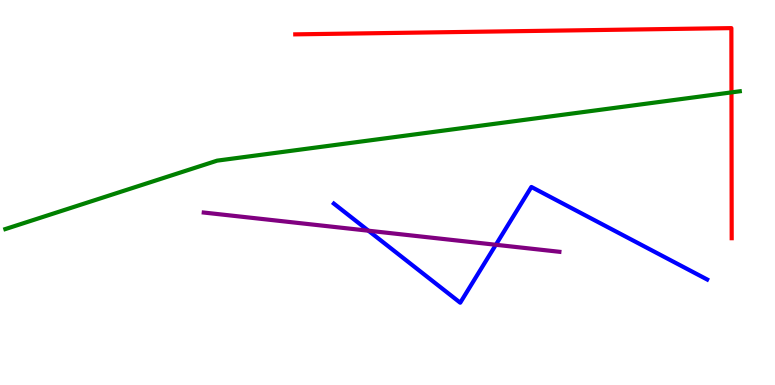[{'lines': ['blue', 'red'], 'intersections': []}, {'lines': ['green', 'red'], 'intersections': [{'x': 9.44, 'y': 7.6}]}, {'lines': ['purple', 'red'], 'intersections': []}, {'lines': ['blue', 'green'], 'intersections': []}, {'lines': ['blue', 'purple'], 'intersections': [{'x': 4.75, 'y': 4.01}, {'x': 6.4, 'y': 3.64}]}, {'lines': ['green', 'purple'], 'intersections': []}]